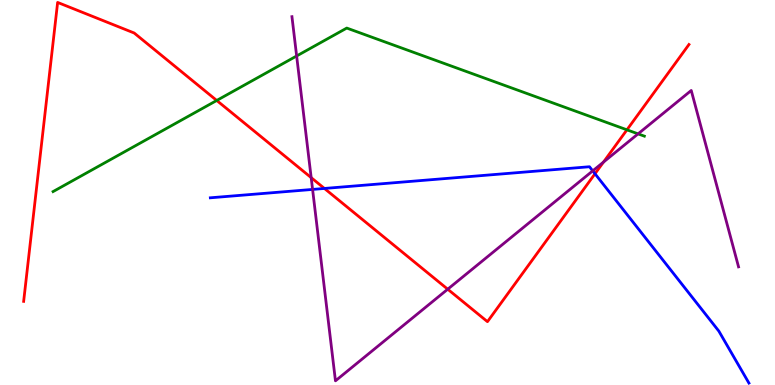[{'lines': ['blue', 'red'], 'intersections': [{'x': 4.19, 'y': 5.11}, {'x': 7.68, 'y': 5.49}]}, {'lines': ['green', 'red'], 'intersections': [{'x': 2.8, 'y': 7.39}, {'x': 8.09, 'y': 6.63}]}, {'lines': ['purple', 'red'], 'intersections': [{'x': 4.02, 'y': 5.39}, {'x': 5.78, 'y': 2.49}, {'x': 7.79, 'y': 5.79}]}, {'lines': ['blue', 'green'], 'intersections': []}, {'lines': ['blue', 'purple'], 'intersections': [{'x': 4.03, 'y': 5.08}, {'x': 7.65, 'y': 5.56}]}, {'lines': ['green', 'purple'], 'intersections': [{'x': 3.83, 'y': 8.55}, {'x': 8.23, 'y': 6.52}]}]